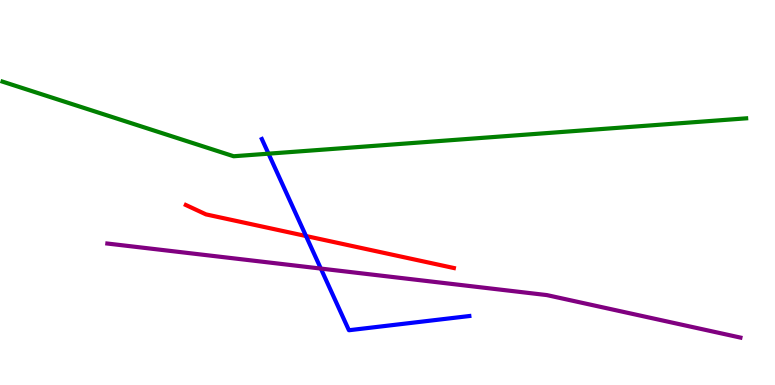[{'lines': ['blue', 'red'], 'intersections': [{'x': 3.95, 'y': 3.87}]}, {'lines': ['green', 'red'], 'intersections': []}, {'lines': ['purple', 'red'], 'intersections': []}, {'lines': ['blue', 'green'], 'intersections': [{'x': 3.46, 'y': 6.01}]}, {'lines': ['blue', 'purple'], 'intersections': [{'x': 4.14, 'y': 3.02}]}, {'lines': ['green', 'purple'], 'intersections': []}]